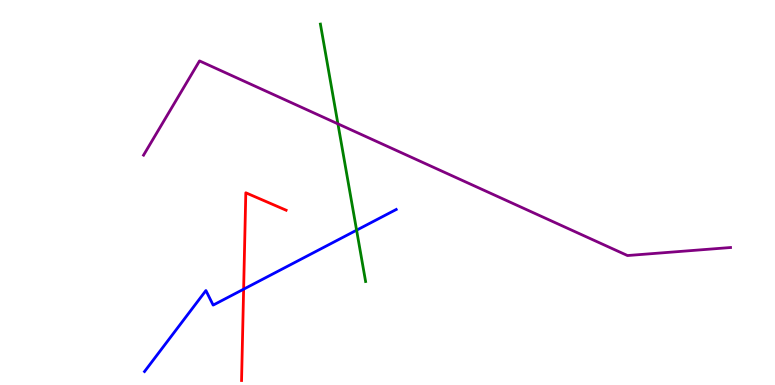[{'lines': ['blue', 'red'], 'intersections': [{'x': 3.14, 'y': 2.49}]}, {'lines': ['green', 'red'], 'intersections': []}, {'lines': ['purple', 'red'], 'intersections': []}, {'lines': ['blue', 'green'], 'intersections': [{'x': 4.6, 'y': 4.02}]}, {'lines': ['blue', 'purple'], 'intersections': []}, {'lines': ['green', 'purple'], 'intersections': [{'x': 4.36, 'y': 6.78}]}]